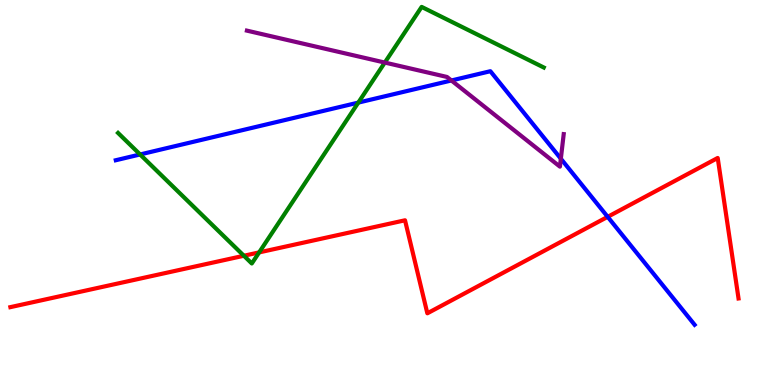[{'lines': ['blue', 'red'], 'intersections': [{'x': 7.84, 'y': 4.37}]}, {'lines': ['green', 'red'], 'intersections': [{'x': 3.15, 'y': 3.36}, {'x': 3.34, 'y': 3.44}]}, {'lines': ['purple', 'red'], 'intersections': []}, {'lines': ['blue', 'green'], 'intersections': [{'x': 1.81, 'y': 5.99}, {'x': 4.62, 'y': 7.33}]}, {'lines': ['blue', 'purple'], 'intersections': [{'x': 5.82, 'y': 7.91}, {'x': 7.24, 'y': 5.88}]}, {'lines': ['green', 'purple'], 'intersections': [{'x': 4.97, 'y': 8.38}]}]